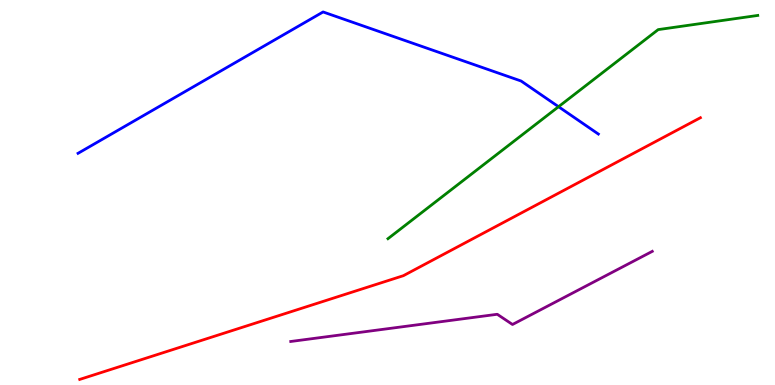[{'lines': ['blue', 'red'], 'intersections': []}, {'lines': ['green', 'red'], 'intersections': []}, {'lines': ['purple', 'red'], 'intersections': []}, {'lines': ['blue', 'green'], 'intersections': [{'x': 7.21, 'y': 7.23}]}, {'lines': ['blue', 'purple'], 'intersections': []}, {'lines': ['green', 'purple'], 'intersections': []}]